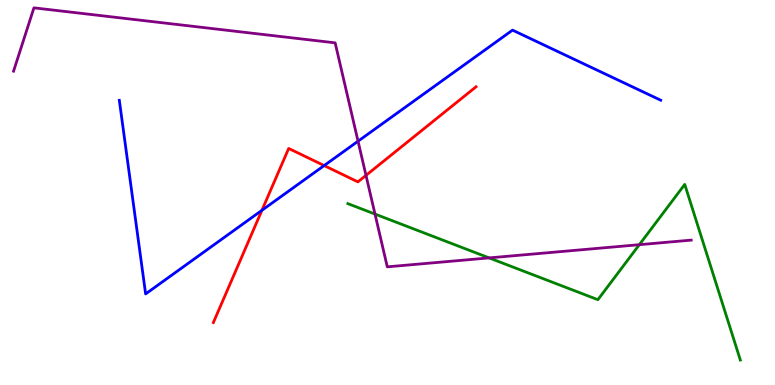[{'lines': ['blue', 'red'], 'intersections': [{'x': 3.38, 'y': 4.54}, {'x': 4.18, 'y': 5.7}]}, {'lines': ['green', 'red'], 'intersections': []}, {'lines': ['purple', 'red'], 'intersections': [{'x': 4.72, 'y': 5.45}]}, {'lines': ['blue', 'green'], 'intersections': []}, {'lines': ['blue', 'purple'], 'intersections': [{'x': 4.62, 'y': 6.33}]}, {'lines': ['green', 'purple'], 'intersections': [{'x': 4.84, 'y': 4.44}, {'x': 6.31, 'y': 3.3}, {'x': 8.25, 'y': 3.64}]}]